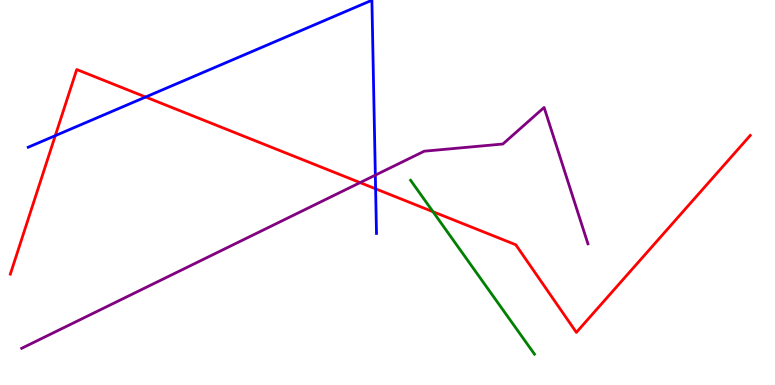[{'lines': ['blue', 'red'], 'intersections': [{'x': 0.713, 'y': 6.48}, {'x': 1.88, 'y': 7.48}, {'x': 4.85, 'y': 5.1}]}, {'lines': ['green', 'red'], 'intersections': [{'x': 5.59, 'y': 4.5}]}, {'lines': ['purple', 'red'], 'intersections': [{'x': 4.65, 'y': 5.26}]}, {'lines': ['blue', 'green'], 'intersections': []}, {'lines': ['blue', 'purple'], 'intersections': [{'x': 4.84, 'y': 5.45}]}, {'lines': ['green', 'purple'], 'intersections': []}]